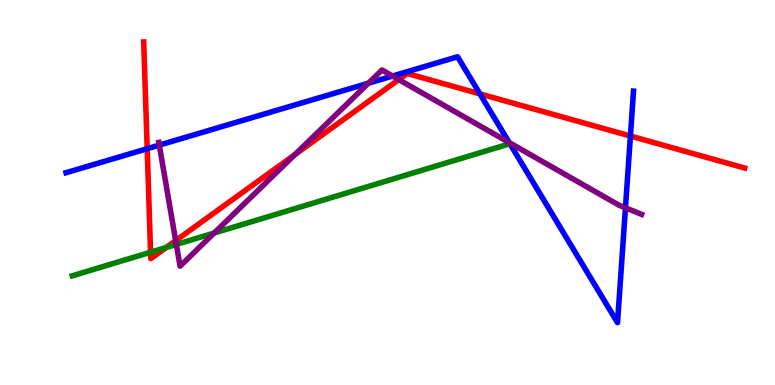[{'lines': ['blue', 'red'], 'intersections': [{'x': 1.9, 'y': 6.14}, {'x': 6.19, 'y': 7.56}, {'x': 8.13, 'y': 6.47}]}, {'lines': ['green', 'red'], 'intersections': [{'x': 1.94, 'y': 3.45}, {'x': 2.15, 'y': 3.57}]}, {'lines': ['purple', 'red'], 'intersections': [{'x': 2.27, 'y': 3.75}, {'x': 3.81, 'y': 5.99}, {'x': 5.15, 'y': 7.93}]}, {'lines': ['blue', 'green'], 'intersections': []}, {'lines': ['blue', 'purple'], 'intersections': [{'x': 2.06, 'y': 6.23}, {'x': 4.75, 'y': 7.84}, {'x': 5.06, 'y': 8.02}, {'x': 6.57, 'y': 6.3}, {'x': 8.07, 'y': 4.6}]}, {'lines': ['green', 'purple'], 'intersections': [{'x': 2.28, 'y': 3.65}, {'x': 2.76, 'y': 3.95}]}]